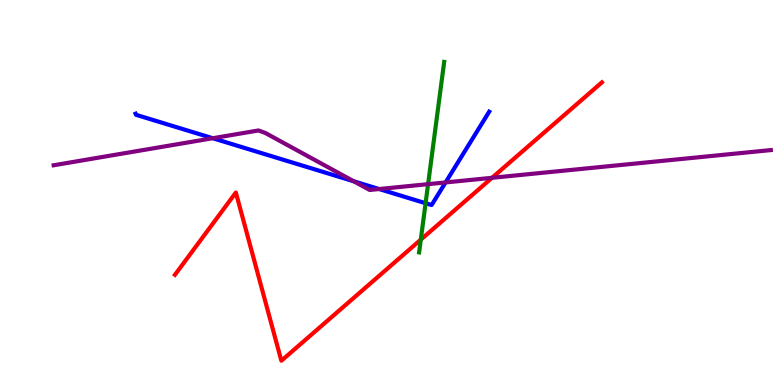[{'lines': ['blue', 'red'], 'intersections': []}, {'lines': ['green', 'red'], 'intersections': [{'x': 5.43, 'y': 3.78}]}, {'lines': ['purple', 'red'], 'intersections': [{'x': 6.35, 'y': 5.38}]}, {'lines': ['blue', 'green'], 'intersections': [{'x': 5.49, 'y': 4.72}]}, {'lines': ['blue', 'purple'], 'intersections': [{'x': 2.75, 'y': 6.41}, {'x': 4.57, 'y': 5.29}, {'x': 4.89, 'y': 5.09}, {'x': 5.75, 'y': 5.26}]}, {'lines': ['green', 'purple'], 'intersections': [{'x': 5.52, 'y': 5.22}]}]